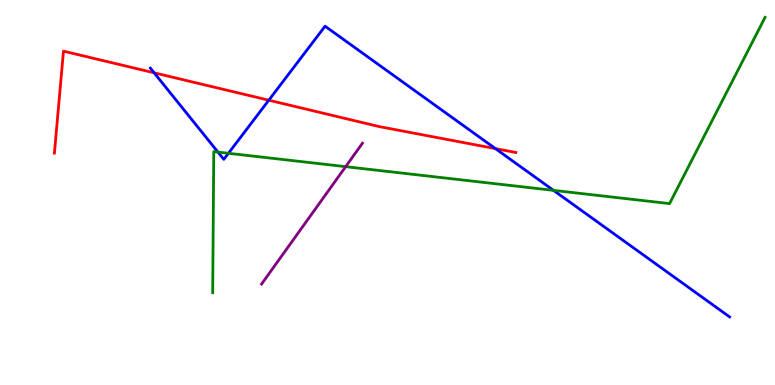[{'lines': ['blue', 'red'], 'intersections': [{'x': 1.99, 'y': 8.11}, {'x': 3.47, 'y': 7.4}, {'x': 6.39, 'y': 6.14}]}, {'lines': ['green', 'red'], 'intersections': []}, {'lines': ['purple', 'red'], 'intersections': []}, {'lines': ['blue', 'green'], 'intersections': [{'x': 2.81, 'y': 6.05}, {'x': 2.95, 'y': 6.02}, {'x': 7.14, 'y': 5.06}]}, {'lines': ['blue', 'purple'], 'intersections': []}, {'lines': ['green', 'purple'], 'intersections': [{'x': 4.46, 'y': 5.67}]}]